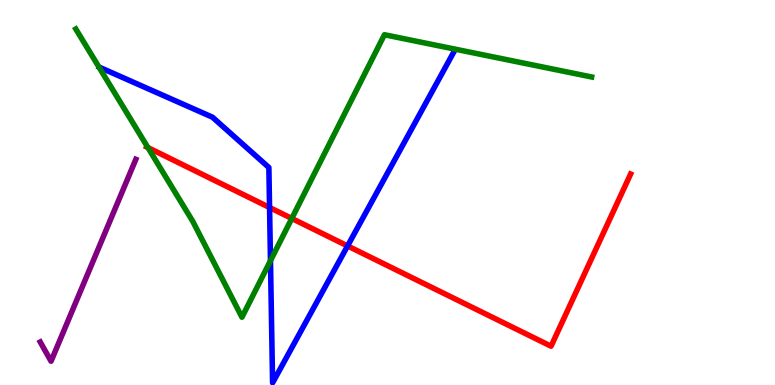[{'lines': ['blue', 'red'], 'intersections': [{'x': 3.48, 'y': 4.61}, {'x': 4.48, 'y': 3.61}]}, {'lines': ['green', 'red'], 'intersections': [{'x': 1.91, 'y': 6.17}, {'x': 3.76, 'y': 4.33}]}, {'lines': ['purple', 'red'], 'intersections': []}, {'lines': ['blue', 'green'], 'intersections': [{'x': 3.49, 'y': 3.23}]}, {'lines': ['blue', 'purple'], 'intersections': []}, {'lines': ['green', 'purple'], 'intersections': []}]